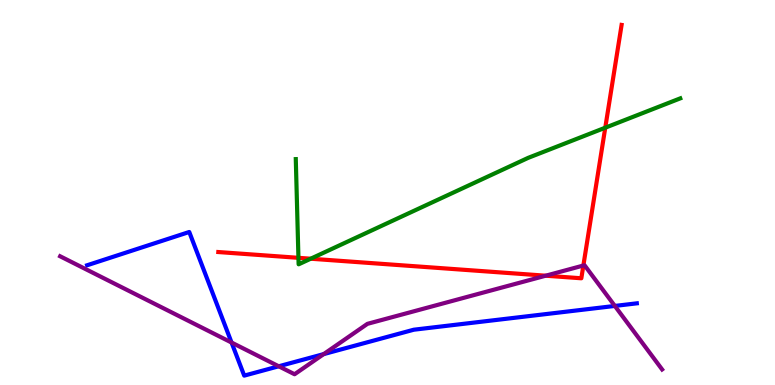[{'lines': ['blue', 'red'], 'intersections': []}, {'lines': ['green', 'red'], 'intersections': [{'x': 3.85, 'y': 3.3}, {'x': 4.01, 'y': 3.28}, {'x': 7.81, 'y': 6.68}]}, {'lines': ['purple', 'red'], 'intersections': [{'x': 7.04, 'y': 2.84}, {'x': 7.53, 'y': 3.1}]}, {'lines': ['blue', 'green'], 'intersections': []}, {'lines': ['blue', 'purple'], 'intersections': [{'x': 2.99, 'y': 1.1}, {'x': 3.6, 'y': 0.486}, {'x': 4.18, 'y': 0.802}, {'x': 7.93, 'y': 2.05}]}, {'lines': ['green', 'purple'], 'intersections': []}]